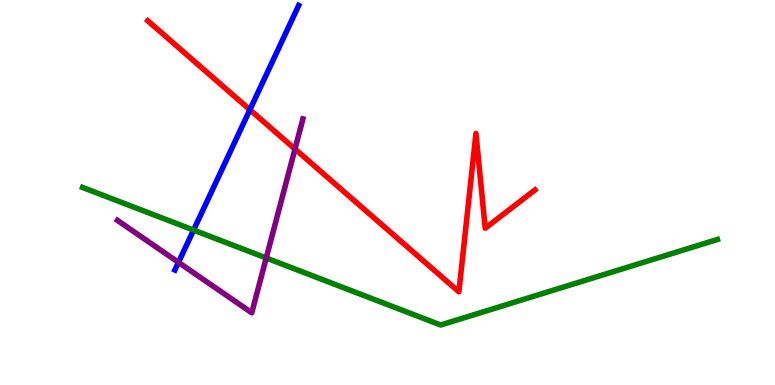[{'lines': ['blue', 'red'], 'intersections': [{'x': 3.22, 'y': 7.15}]}, {'lines': ['green', 'red'], 'intersections': []}, {'lines': ['purple', 'red'], 'intersections': [{'x': 3.81, 'y': 6.13}]}, {'lines': ['blue', 'green'], 'intersections': [{'x': 2.5, 'y': 4.02}]}, {'lines': ['blue', 'purple'], 'intersections': [{'x': 2.3, 'y': 3.19}]}, {'lines': ['green', 'purple'], 'intersections': [{'x': 3.44, 'y': 3.3}]}]